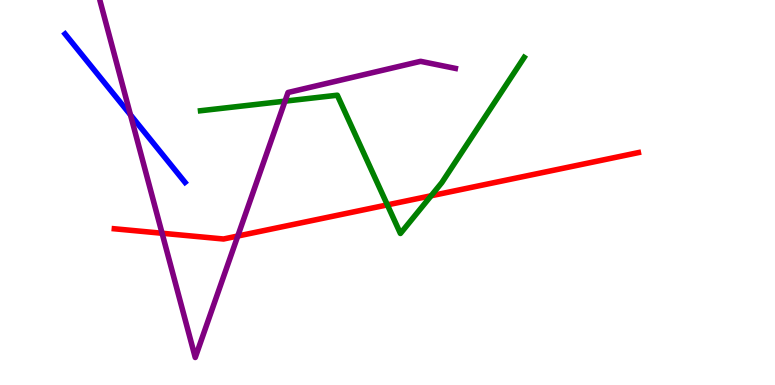[{'lines': ['blue', 'red'], 'intersections': []}, {'lines': ['green', 'red'], 'intersections': [{'x': 5.0, 'y': 4.68}, {'x': 5.56, 'y': 4.91}]}, {'lines': ['purple', 'red'], 'intersections': [{'x': 2.09, 'y': 3.94}, {'x': 3.07, 'y': 3.87}]}, {'lines': ['blue', 'green'], 'intersections': []}, {'lines': ['blue', 'purple'], 'intersections': [{'x': 1.68, 'y': 7.02}]}, {'lines': ['green', 'purple'], 'intersections': [{'x': 3.68, 'y': 7.37}]}]